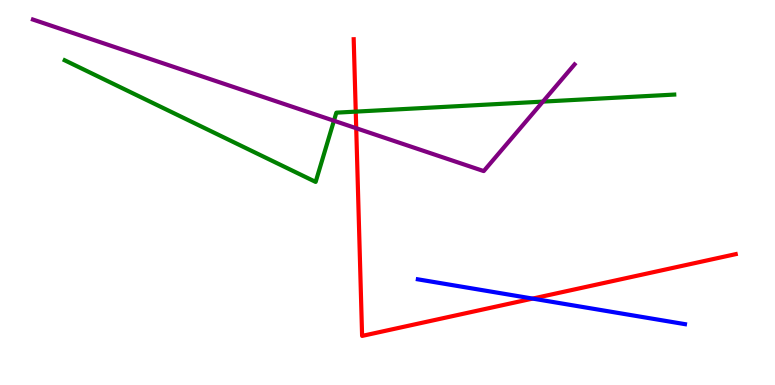[{'lines': ['blue', 'red'], 'intersections': [{'x': 6.87, 'y': 2.24}]}, {'lines': ['green', 'red'], 'intersections': [{'x': 4.59, 'y': 7.1}]}, {'lines': ['purple', 'red'], 'intersections': [{'x': 4.6, 'y': 6.67}]}, {'lines': ['blue', 'green'], 'intersections': []}, {'lines': ['blue', 'purple'], 'intersections': []}, {'lines': ['green', 'purple'], 'intersections': [{'x': 4.31, 'y': 6.86}, {'x': 7.01, 'y': 7.36}]}]